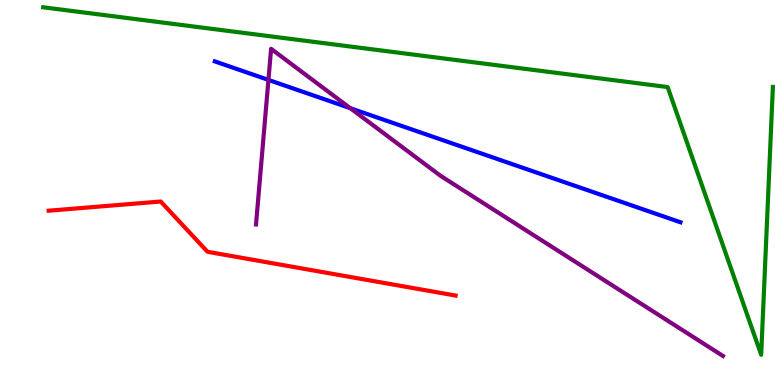[{'lines': ['blue', 'red'], 'intersections': []}, {'lines': ['green', 'red'], 'intersections': []}, {'lines': ['purple', 'red'], 'intersections': []}, {'lines': ['blue', 'green'], 'intersections': []}, {'lines': ['blue', 'purple'], 'intersections': [{'x': 3.46, 'y': 7.92}, {'x': 4.52, 'y': 7.19}]}, {'lines': ['green', 'purple'], 'intersections': []}]